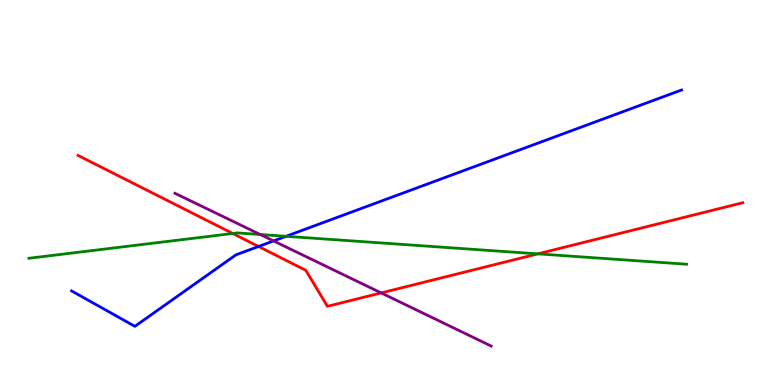[{'lines': ['blue', 'red'], 'intersections': [{'x': 3.34, 'y': 3.6}]}, {'lines': ['green', 'red'], 'intersections': [{'x': 3.0, 'y': 3.94}, {'x': 6.94, 'y': 3.41}]}, {'lines': ['purple', 'red'], 'intersections': [{'x': 4.92, 'y': 2.39}]}, {'lines': ['blue', 'green'], 'intersections': [{'x': 3.69, 'y': 3.86}]}, {'lines': ['blue', 'purple'], 'intersections': [{'x': 3.53, 'y': 3.74}]}, {'lines': ['green', 'purple'], 'intersections': [{'x': 3.36, 'y': 3.91}]}]